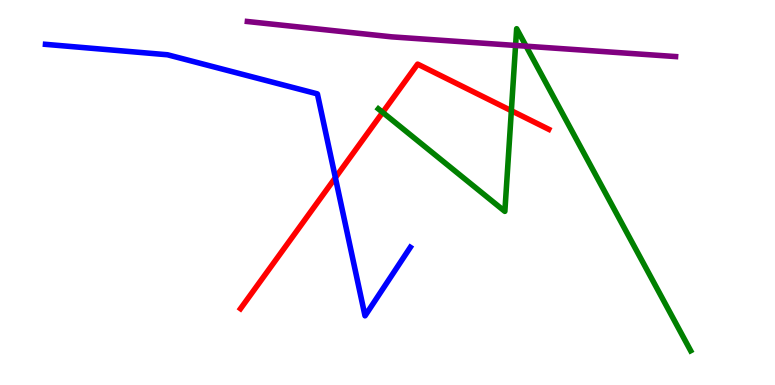[{'lines': ['blue', 'red'], 'intersections': [{'x': 4.33, 'y': 5.38}]}, {'lines': ['green', 'red'], 'intersections': [{'x': 4.94, 'y': 7.08}, {'x': 6.6, 'y': 7.12}]}, {'lines': ['purple', 'red'], 'intersections': []}, {'lines': ['blue', 'green'], 'intersections': []}, {'lines': ['blue', 'purple'], 'intersections': []}, {'lines': ['green', 'purple'], 'intersections': [{'x': 6.65, 'y': 8.82}, {'x': 6.79, 'y': 8.8}]}]